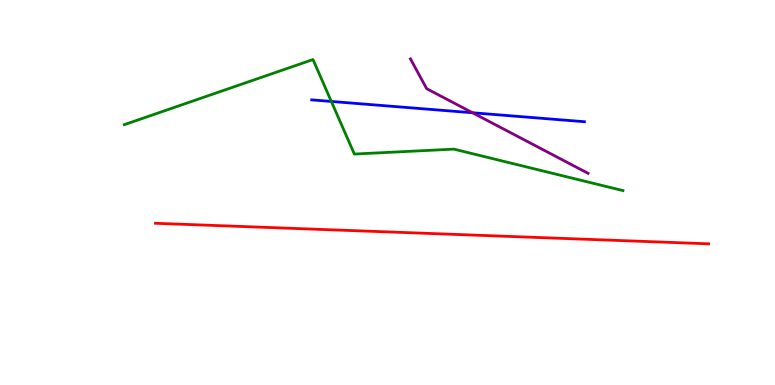[{'lines': ['blue', 'red'], 'intersections': []}, {'lines': ['green', 'red'], 'intersections': []}, {'lines': ['purple', 'red'], 'intersections': []}, {'lines': ['blue', 'green'], 'intersections': [{'x': 4.28, 'y': 7.37}]}, {'lines': ['blue', 'purple'], 'intersections': [{'x': 6.1, 'y': 7.07}]}, {'lines': ['green', 'purple'], 'intersections': []}]